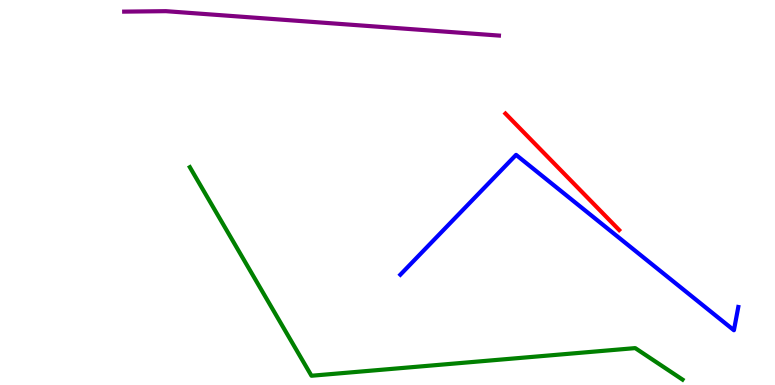[{'lines': ['blue', 'red'], 'intersections': []}, {'lines': ['green', 'red'], 'intersections': []}, {'lines': ['purple', 'red'], 'intersections': []}, {'lines': ['blue', 'green'], 'intersections': []}, {'lines': ['blue', 'purple'], 'intersections': []}, {'lines': ['green', 'purple'], 'intersections': []}]